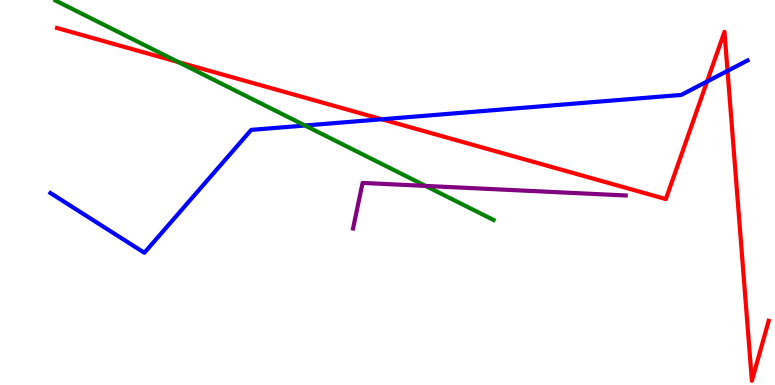[{'lines': ['blue', 'red'], 'intersections': [{'x': 4.93, 'y': 6.9}, {'x': 9.12, 'y': 7.88}, {'x': 9.39, 'y': 8.16}]}, {'lines': ['green', 'red'], 'intersections': [{'x': 2.3, 'y': 8.39}]}, {'lines': ['purple', 'red'], 'intersections': []}, {'lines': ['blue', 'green'], 'intersections': [{'x': 3.94, 'y': 6.74}]}, {'lines': ['blue', 'purple'], 'intersections': []}, {'lines': ['green', 'purple'], 'intersections': [{'x': 5.49, 'y': 5.17}]}]